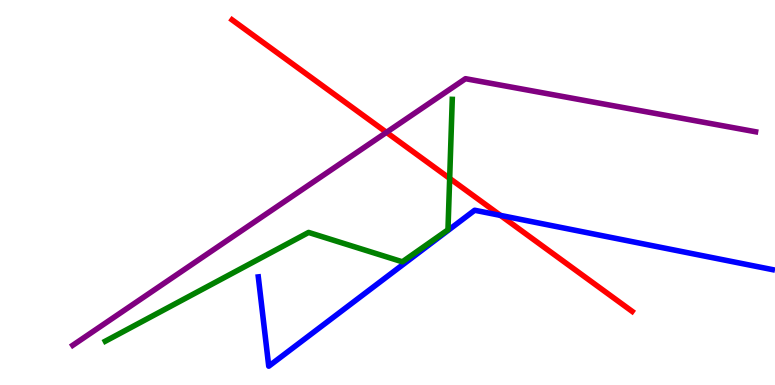[{'lines': ['blue', 'red'], 'intersections': [{'x': 6.46, 'y': 4.41}]}, {'lines': ['green', 'red'], 'intersections': [{'x': 5.8, 'y': 5.37}]}, {'lines': ['purple', 'red'], 'intersections': [{'x': 4.99, 'y': 6.56}]}, {'lines': ['blue', 'green'], 'intersections': []}, {'lines': ['blue', 'purple'], 'intersections': []}, {'lines': ['green', 'purple'], 'intersections': []}]